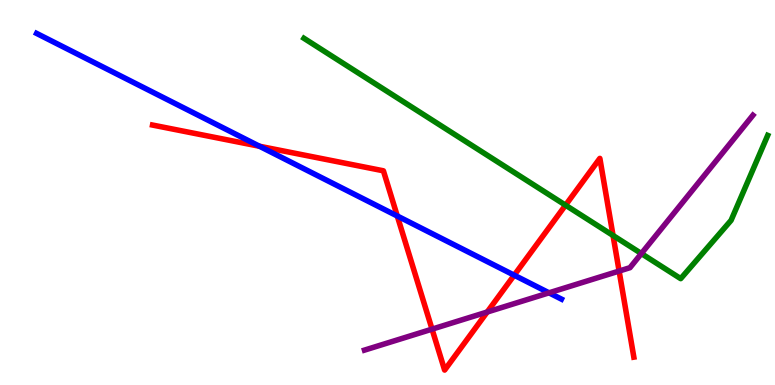[{'lines': ['blue', 'red'], 'intersections': [{'x': 3.35, 'y': 6.2}, {'x': 5.13, 'y': 4.39}, {'x': 6.63, 'y': 2.85}]}, {'lines': ['green', 'red'], 'intersections': [{'x': 7.3, 'y': 4.67}, {'x': 7.91, 'y': 3.88}]}, {'lines': ['purple', 'red'], 'intersections': [{'x': 5.57, 'y': 1.45}, {'x': 6.29, 'y': 1.9}, {'x': 7.99, 'y': 2.96}]}, {'lines': ['blue', 'green'], 'intersections': []}, {'lines': ['blue', 'purple'], 'intersections': [{'x': 7.08, 'y': 2.39}]}, {'lines': ['green', 'purple'], 'intersections': [{'x': 8.28, 'y': 3.41}]}]